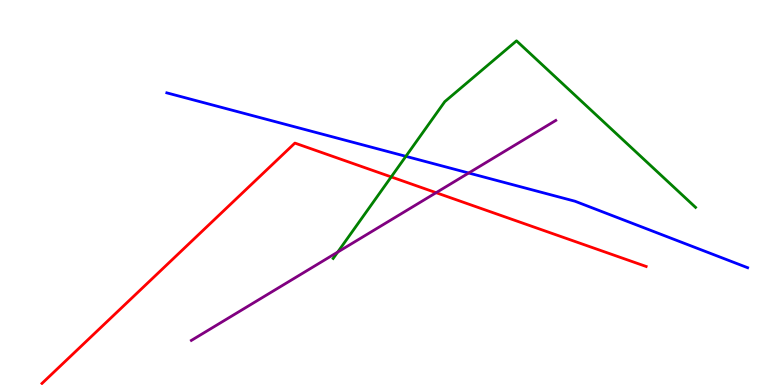[{'lines': ['blue', 'red'], 'intersections': []}, {'lines': ['green', 'red'], 'intersections': [{'x': 5.05, 'y': 5.4}]}, {'lines': ['purple', 'red'], 'intersections': [{'x': 5.63, 'y': 5.0}]}, {'lines': ['blue', 'green'], 'intersections': [{'x': 5.24, 'y': 5.94}]}, {'lines': ['blue', 'purple'], 'intersections': [{'x': 6.05, 'y': 5.51}]}, {'lines': ['green', 'purple'], 'intersections': [{'x': 4.36, 'y': 3.45}]}]